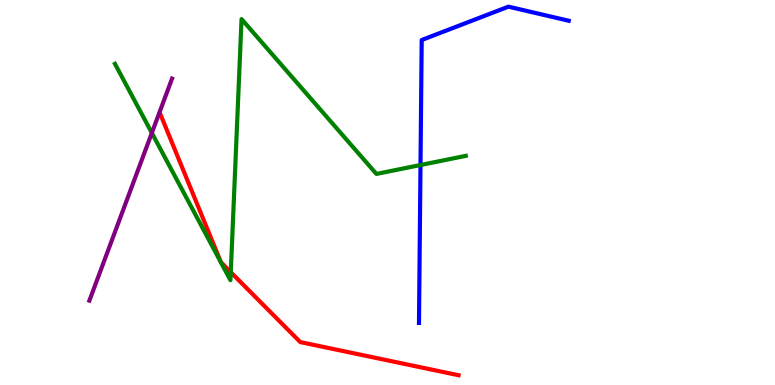[{'lines': ['blue', 'red'], 'intersections': []}, {'lines': ['green', 'red'], 'intersections': [{'x': 2.98, 'y': 2.93}]}, {'lines': ['purple', 'red'], 'intersections': []}, {'lines': ['blue', 'green'], 'intersections': [{'x': 5.43, 'y': 5.71}]}, {'lines': ['blue', 'purple'], 'intersections': []}, {'lines': ['green', 'purple'], 'intersections': [{'x': 1.96, 'y': 6.55}]}]